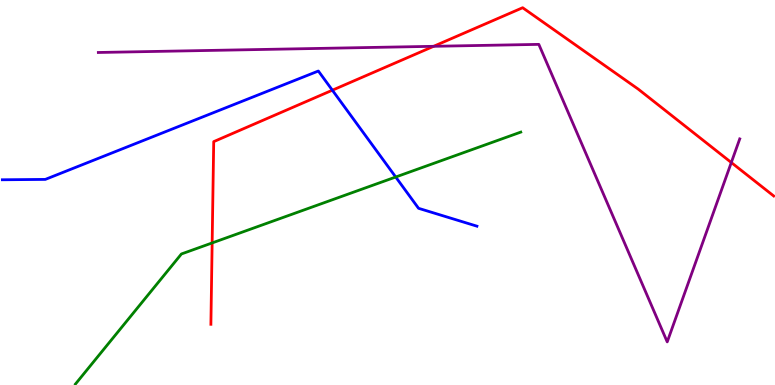[{'lines': ['blue', 'red'], 'intersections': [{'x': 4.29, 'y': 7.66}]}, {'lines': ['green', 'red'], 'intersections': [{'x': 2.74, 'y': 3.69}]}, {'lines': ['purple', 'red'], 'intersections': [{'x': 5.6, 'y': 8.8}, {'x': 9.44, 'y': 5.78}]}, {'lines': ['blue', 'green'], 'intersections': [{'x': 5.11, 'y': 5.4}]}, {'lines': ['blue', 'purple'], 'intersections': []}, {'lines': ['green', 'purple'], 'intersections': []}]